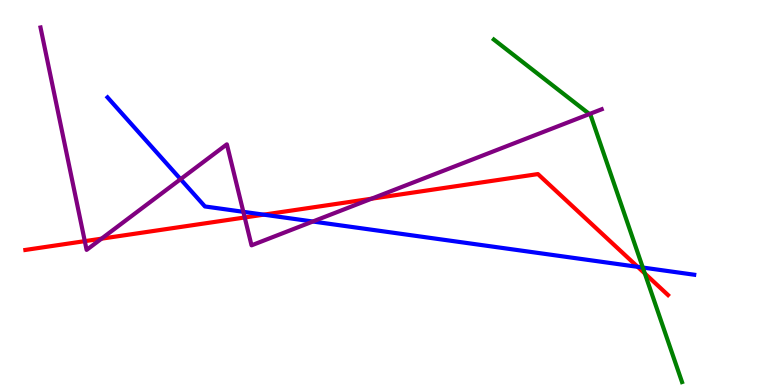[{'lines': ['blue', 'red'], 'intersections': [{'x': 3.4, 'y': 4.42}, {'x': 8.23, 'y': 3.07}]}, {'lines': ['green', 'red'], 'intersections': [{'x': 8.32, 'y': 2.9}]}, {'lines': ['purple', 'red'], 'intersections': [{'x': 1.09, 'y': 3.74}, {'x': 1.31, 'y': 3.8}, {'x': 3.16, 'y': 4.35}, {'x': 4.79, 'y': 4.84}]}, {'lines': ['blue', 'green'], 'intersections': [{'x': 8.29, 'y': 3.05}]}, {'lines': ['blue', 'purple'], 'intersections': [{'x': 2.33, 'y': 5.35}, {'x': 3.14, 'y': 4.5}, {'x': 4.04, 'y': 4.25}]}, {'lines': ['green', 'purple'], 'intersections': [{'x': 7.61, 'y': 7.04}]}]